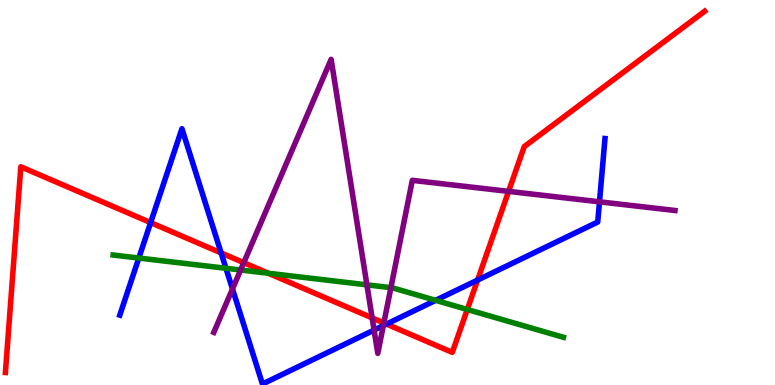[{'lines': ['blue', 'red'], 'intersections': [{'x': 1.94, 'y': 4.22}, {'x': 2.85, 'y': 3.43}, {'x': 4.99, 'y': 1.58}, {'x': 6.16, 'y': 2.73}]}, {'lines': ['green', 'red'], 'intersections': [{'x': 3.46, 'y': 2.9}, {'x': 6.03, 'y': 1.96}]}, {'lines': ['purple', 'red'], 'intersections': [{'x': 3.15, 'y': 3.18}, {'x': 4.8, 'y': 1.74}, {'x': 4.95, 'y': 1.61}, {'x': 6.56, 'y': 5.03}]}, {'lines': ['blue', 'green'], 'intersections': [{'x': 1.79, 'y': 3.3}, {'x': 2.92, 'y': 3.03}, {'x': 5.62, 'y': 2.2}]}, {'lines': ['blue', 'purple'], 'intersections': [{'x': 3.0, 'y': 2.49}, {'x': 4.83, 'y': 1.43}, {'x': 4.95, 'y': 1.54}, {'x': 7.74, 'y': 4.76}]}, {'lines': ['green', 'purple'], 'intersections': [{'x': 3.1, 'y': 2.99}, {'x': 4.73, 'y': 2.6}, {'x': 5.04, 'y': 2.53}]}]